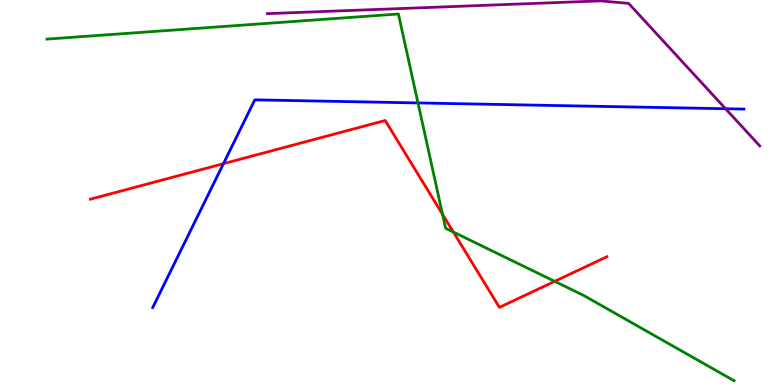[{'lines': ['blue', 'red'], 'intersections': [{'x': 2.88, 'y': 5.75}]}, {'lines': ['green', 'red'], 'intersections': [{'x': 5.71, 'y': 4.43}, {'x': 5.85, 'y': 3.97}, {'x': 7.16, 'y': 2.69}]}, {'lines': ['purple', 'red'], 'intersections': []}, {'lines': ['blue', 'green'], 'intersections': [{'x': 5.39, 'y': 7.33}]}, {'lines': ['blue', 'purple'], 'intersections': [{'x': 9.36, 'y': 7.18}]}, {'lines': ['green', 'purple'], 'intersections': []}]